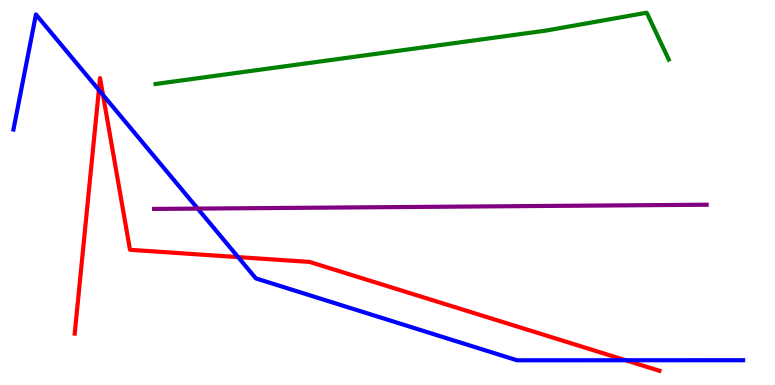[{'lines': ['blue', 'red'], 'intersections': [{'x': 1.28, 'y': 7.66}, {'x': 1.33, 'y': 7.53}, {'x': 3.07, 'y': 3.32}, {'x': 8.07, 'y': 0.643}]}, {'lines': ['green', 'red'], 'intersections': []}, {'lines': ['purple', 'red'], 'intersections': []}, {'lines': ['blue', 'green'], 'intersections': []}, {'lines': ['blue', 'purple'], 'intersections': [{'x': 2.55, 'y': 4.58}]}, {'lines': ['green', 'purple'], 'intersections': []}]